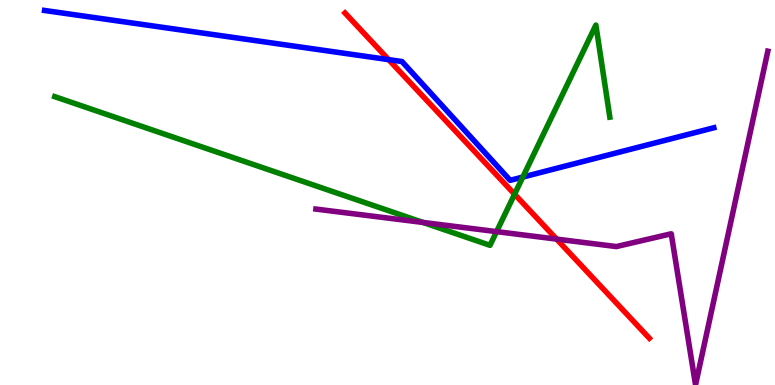[{'lines': ['blue', 'red'], 'intersections': [{'x': 5.01, 'y': 8.45}]}, {'lines': ['green', 'red'], 'intersections': [{'x': 6.64, 'y': 4.96}]}, {'lines': ['purple', 'red'], 'intersections': [{'x': 7.18, 'y': 3.79}]}, {'lines': ['blue', 'green'], 'intersections': [{'x': 6.75, 'y': 5.4}]}, {'lines': ['blue', 'purple'], 'intersections': []}, {'lines': ['green', 'purple'], 'intersections': [{'x': 5.46, 'y': 4.22}, {'x': 6.41, 'y': 3.98}]}]